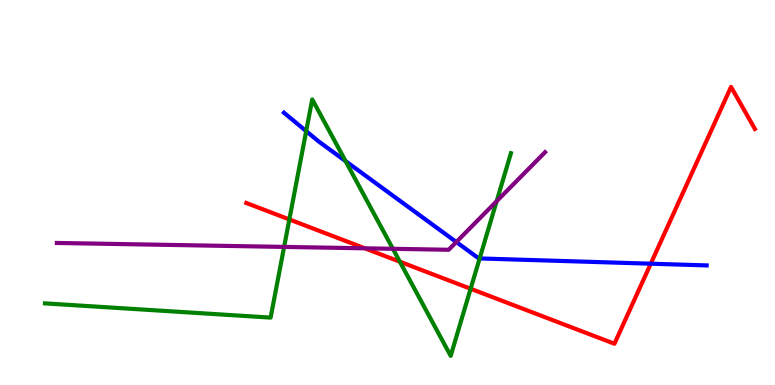[{'lines': ['blue', 'red'], 'intersections': [{'x': 8.4, 'y': 3.15}]}, {'lines': ['green', 'red'], 'intersections': [{'x': 3.73, 'y': 4.3}, {'x': 5.16, 'y': 3.2}, {'x': 6.07, 'y': 2.5}]}, {'lines': ['purple', 'red'], 'intersections': [{'x': 4.71, 'y': 3.55}]}, {'lines': ['blue', 'green'], 'intersections': [{'x': 3.95, 'y': 6.59}, {'x': 4.46, 'y': 5.82}, {'x': 6.19, 'y': 3.29}]}, {'lines': ['blue', 'purple'], 'intersections': [{'x': 5.89, 'y': 3.71}]}, {'lines': ['green', 'purple'], 'intersections': [{'x': 3.67, 'y': 3.59}, {'x': 5.07, 'y': 3.54}, {'x': 6.41, 'y': 4.77}]}]